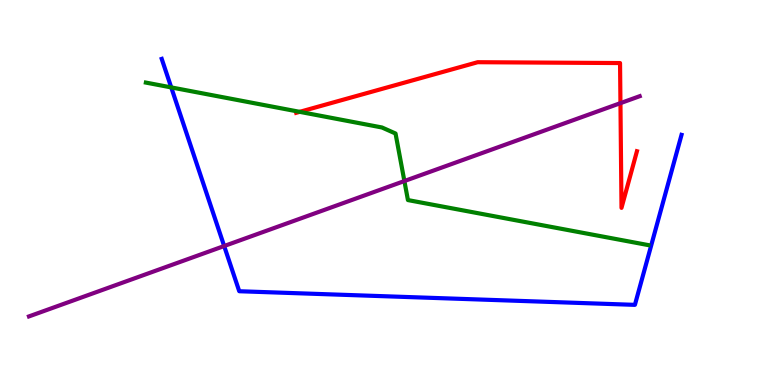[{'lines': ['blue', 'red'], 'intersections': []}, {'lines': ['green', 'red'], 'intersections': [{'x': 3.87, 'y': 7.1}]}, {'lines': ['purple', 'red'], 'intersections': [{'x': 8.01, 'y': 7.32}]}, {'lines': ['blue', 'green'], 'intersections': [{'x': 2.21, 'y': 7.73}]}, {'lines': ['blue', 'purple'], 'intersections': [{'x': 2.89, 'y': 3.61}]}, {'lines': ['green', 'purple'], 'intersections': [{'x': 5.22, 'y': 5.3}]}]